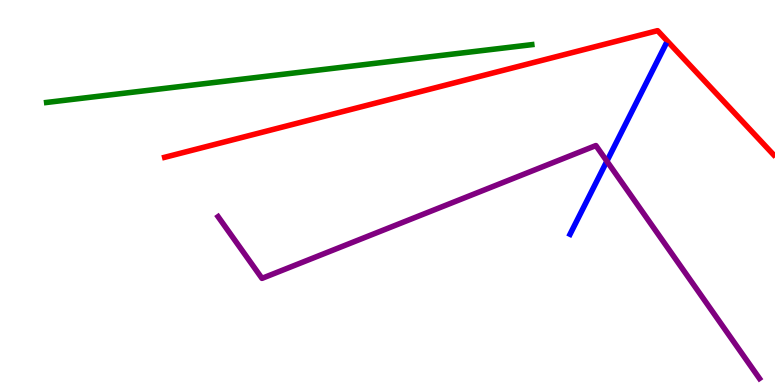[{'lines': ['blue', 'red'], 'intersections': []}, {'lines': ['green', 'red'], 'intersections': []}, {'lines': ['purple', 'red'], 'intersections': []}, {'lines': ['blue', 'green'], 'intersections': []}, {'lines': ['blue', 'purple'], 'intersections': [{'x': 7.83, 'y': 5.81}]}, {'lines': ['green', 'purple'], 'intersections': []}]